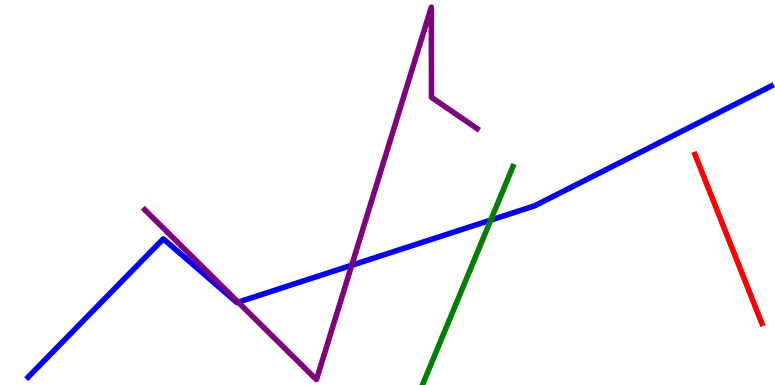[{'lines': ['blue', 'red'], 'intersections': []}, {'lines': ['green', 'red'], 'intersections': []}, {'lines': ['purple', 'red'], 'intersections': []}, {'lines': ['blue', 'green'], 'intersections': [{'x': 6.33, 'y': 4.28}]}, {'lines': ['blue', 'purple'], 'intersections': [{'x': 3.07, 'y': 2.15}, {'x': 4.54, 'y': 3.11}]}, {'lines': ['green', 'purple'], 'intersections': []}]